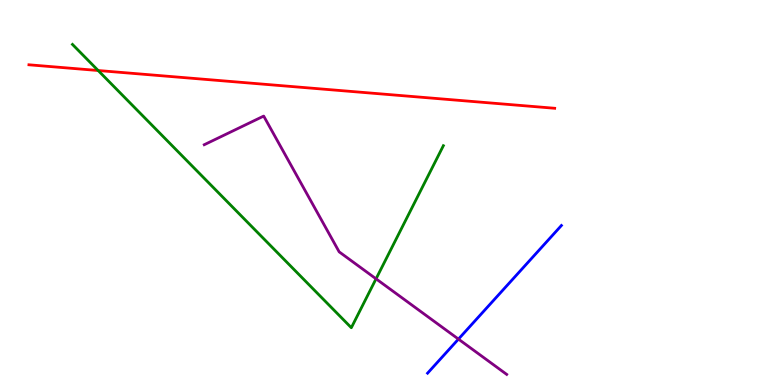[{'lines': ['blue', 'red'], 'intersections': []}, {'lines': ['green', 'red'], 'intersections': [{'x': 1.27, 'y': 8.17}]}, {'lines': ['purple', 'red'], 'intersections': []}, {'lines': ['blue', 'green'], 'intersections': []}, {'lines': ['blue', 'purple'], 'intersections': [{'x': 5.92, 'y': 1.19}]}, {'lines': ['green', 'purple'], 'intersections': [{'x': 4.85, 'y': 2.76}]}]